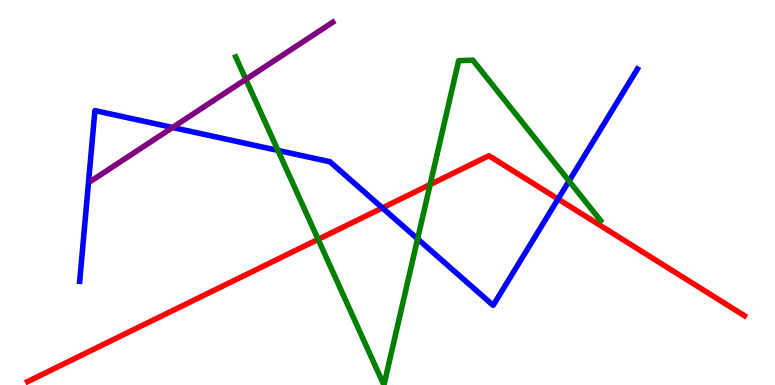[{'lines': ['blue', 'red'], 'intersections': [{'x': 4.93, 'y': 4.6}, {'x': 7.2, 'y': 4.83}]}, {'lines': ['green', 'red'], 'intersections': [{'x': 4.1, 'y': 3.78}, {'x': 5.55, 'y': 5.21}]}, {'lines': ['purple', 'red'], 'intersections': []}, {'lines': ['blue', 'green'], 'intersections': [{'x': 3.59, 'y': 6.09}, {'x': 5.39, 'y': 3.8}, {'x': 7.34, 'y': 5.3}]}, {'lines': ['blue', 'purple'], 'intersections': [{'x': 2.23, 'y': 6.69}]}, {'lines': ['green', 'purple'], 'intersections': [{'x': 3.17, 'y': 7.94}]}]